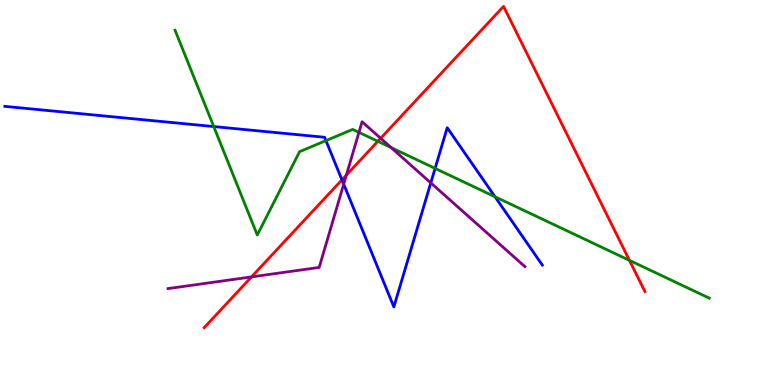[{'lines': ['blue', 'red'], 'intersections': [{'x': 4.41, 'y': 5.33}]}, {'lines': ['green', 'red'], 'intersections': [{'x': 4.88, 'y': 6.33}, {'x': 8.12, 'y': 3.24}]}, {'lines': ['purple', 'red'], 'intersections': [{'x': 3.24, 'y': 2.81}, {'x': 4.47, 'y': 5.45}, {'x': 4.91, 'y': 6.41}]}, {'lines': ['blue', 'green'], 'intersections': [{'x': 2.76, 'y': 6.71}, {'x': 4.21, 'y': 6.35}, {'x': 5.61, 'y': 5.63}, {'x': 6.39, 'y': 4.89}]}, {'lines': ['blue', 'purple'], 'intersections': [{'x': 4.43, 'y': 5.22}, {'x': 5.56, 'y': 5.25}]}, {'lines': ['green', 'purple'], 'intersections': [{'x': 4.63, 'y': 6.56}, {'x': 5.05, 'y': 6.17}]}]